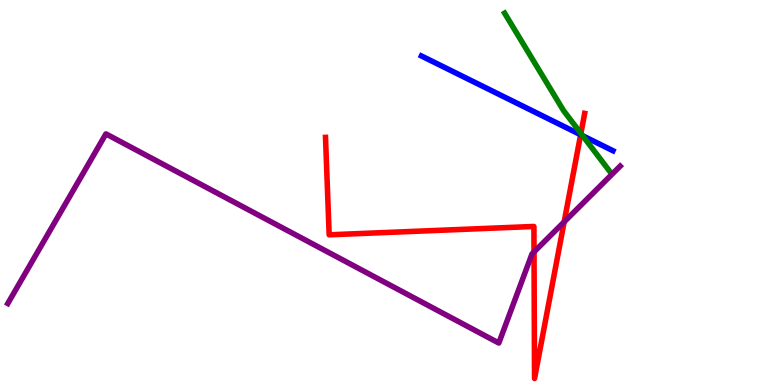[{'lines': ['blue', 'red'], 'intersections': [{'x': 7.49, 'y': 6.5}]}, {'lines': ['green', 'red'], 'intersections': [{'x': 7.5, 'y': 6.53}]}, {'lines': ['purple', 'red'], 'intersections': [{'x': 6.89, 'y': 3.46}, {'x': 7.28, 'y': 4.24}]}, {'lines': ['blue', 'green'], 'intersections': [{'x': 7.52, 'y': 6.47}]}, {'lines': ['blue', 'purple'], 'intersections': []}, {'lines': ['green', 'purple'], 'intersections': []}]